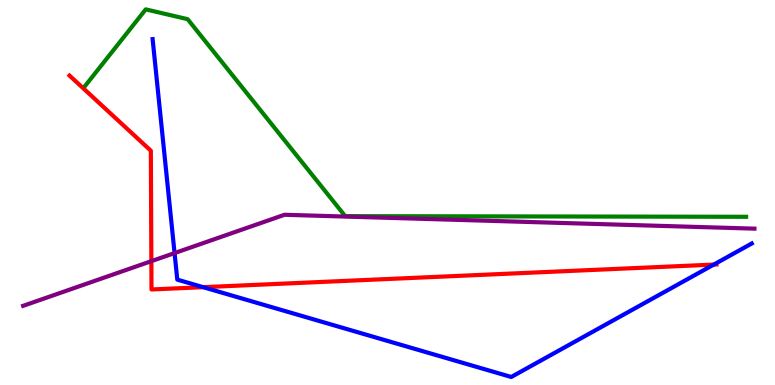[{'lines': ['blue', 'red'], 'intersections': [{'x': 2.62, 'y': 2.54}, {'x': 9.21, 'y': 3.13}]}, {'lines': ['green', 'red'], 'intersections': []}, {'lines': ['purple', 'red'], 'intersections': [{'x': 1.95, 'y': 3.22}]}, {'lines': ['blue', 'green'], 'intersections': []}, {'lines': ['blue', 'purple'], 'intersections': [{'x': 2.25, 'y': 3.43}]}, {'lines': ['green', 'purple'], 'intersections': []}]